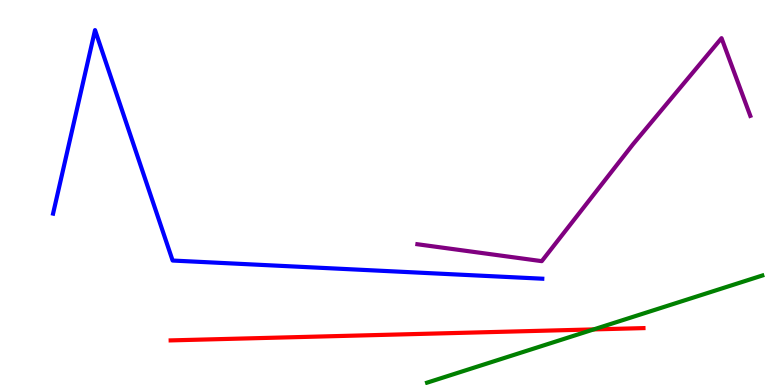[{'lines': ['blue', 'red'], 'intersections': []}, {'lines': ['green', 'red'], 'intersections': [{'x': 7.66, 'y': 1.44}]}, {'lines': ['purple', 'red'], 'intersections': []}, {'lines': ['blue', 'green'], 'intersections': []}, {'lines': ['blue', 'purple'], 'intersections': []}, {'lines': ['green', 'purple'], 'intersections': []}]